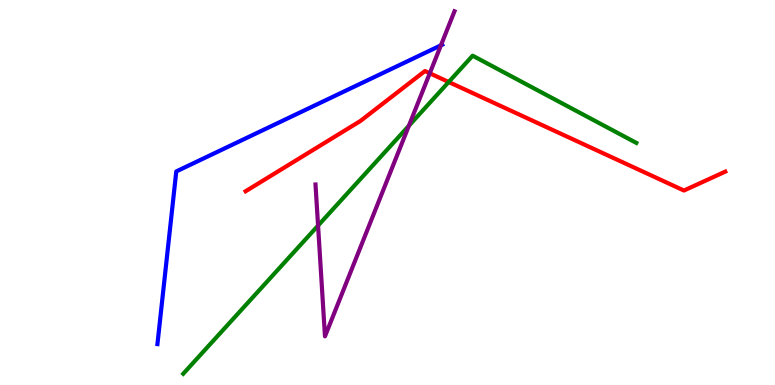[{'lines': ['blue', 'red'], 'intersections': []}, {'lines': ['green', 'red'], 'intersections': [{'x': 5.79, 'y': 7.87}]}, {'lines': ['purple', 'red'], 'intersections': [{'x': 5.55, 'y': 8.1}]}, {'lines': ['blue', 'green'], 'intersections': []}, {'lines': ['blue', 'purple'], 'intersections': [{'x': 5.69, 'y': 8.82}]}, {'lines': ['green', 'purple'], 'intersections': [{'x': 4.1, 'y': 4.14}, {'x': 5.28, 'y': 6.73}]}]